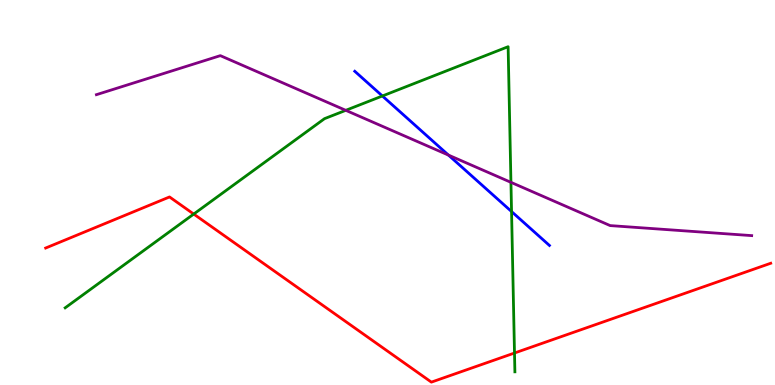[{'lines': ['blue', 'red'], 'intersections': []}, {'lines': ['green', 'red'], 'intersections': [{'x': 2.5, 'y': 4.44}, {'x': 6.64, 'y': 0.831}]}, {'lines': ['purple', 'red'], 'intersections': []}, {'lines': ['blue', 'green'], 'intersections': [{'x': 4.93, 'y': 7.51}, {'x': 6.6, 'y': 4.51}]}, {'lines': ['blue', 'purple'], 'intersections': [{'x': 5.79, 'y': 5.97}]}, {'lines': ['green', 'purple'], 'intersections': [{'x': 4.46, 'y': 7.13}, {'x': 6.59, 'y': 5.26}]}]